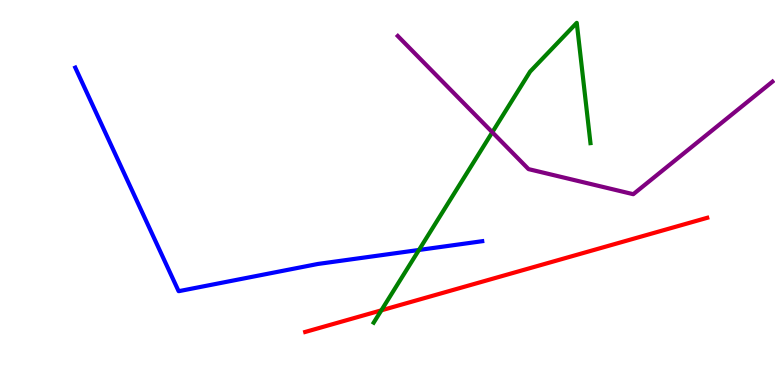[{'lines': ['blue', 'red'], 'intersections': []}, {'lines': ['green', 'red'], 'intersections': [{'x': 4.92, 'y': 1.94}]}, {'lines': ['purple', 'red'], 'intersections': []}, {'lines': ['blue', 'green'], 'intersections': [{'x': 5.41, 'y': 3.51}]}, {'lines': ['blue', 'purple'], 'intersections': []}, {'lines': ['green', 'purple'], 'intersections': [{'x': 6.35, 'y': 6.56}]}]